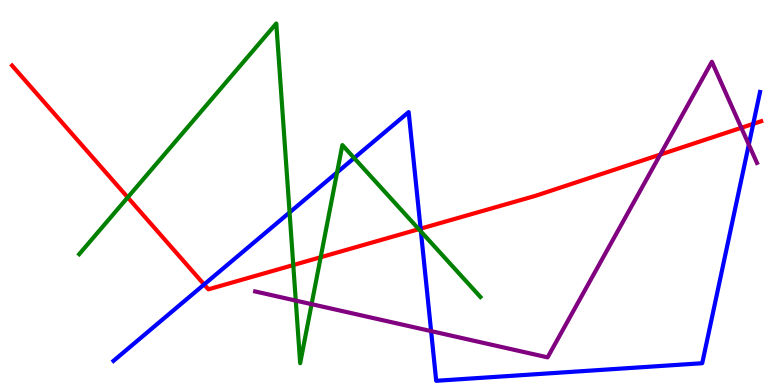[{'lines': ['blue', 'red'], 'intersections': [{'x': 2.63, 'y': 2.61}, {'x': 5.43, 'y': 4.06}, {'x': 9.72, 'y': 6.78}]}, {'lines': ['green', 'red'], 'intersections': [{'x': 1.65, 'y': 4.87}, {'x': 3.78, 'y': 3.12}, {'x': 4.14, 'y': 3.32}, {'x': 5.4, 'y': 4.05}]}, {'lines': ['purple', 'red'], 'intersections': [{'x': 8.52, 'y': 5.98}, {'x': 9.57, 'y': 6.68}]}, {'lines': ['blue', 'green'], 'intersections': [{'x': 3.74, 'y': 4.48}, {'x': 4.35, 'y': 5.52}, {'x': 4.57, 'y': 5.9}, {'x': 5.43, 'y': 3.99}]}, {'lines': ['blue', 'purple'], 'intersections': [{'x': 5.56, 'y': 1.4}, {'x': 9.66, 'y': 6.24}]}, {'lines': ['green', 'purple'], 'intersections': [{'x': 3.82, 'y': 2.19}, {'x': 4.02, 'y': 2.1}]}]